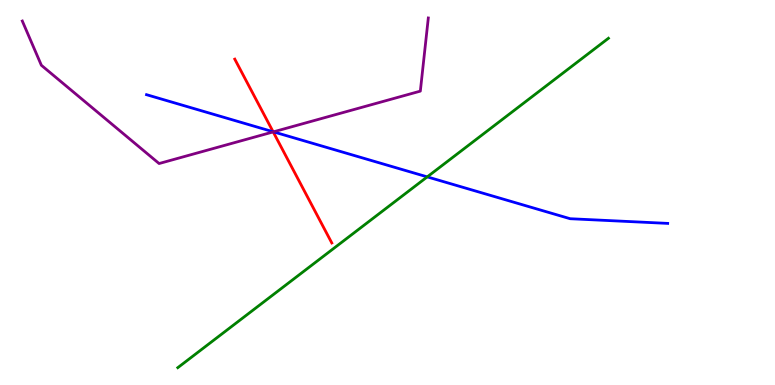[{'lines': ['blue', 'red'], 'intersections': [{'x': 3.52, 'y': 6.58}]}, {'lines': ['green', 'red'], 'intersections': []}, {'lines': ['purple', 'red'], 'intersections': [{'x': 3.53, 'y': 6.57}]}, {'lines': ['blue', 'green'], 'intersections': [{'x': 5.51, 'y': 5.41}]}, {'lines': ['blue', 'purple'], 'intersections': [{'x': 3.53, 'y': 6.58}]}, {'lines': ['green', 'purple'], 'intersections': []}]